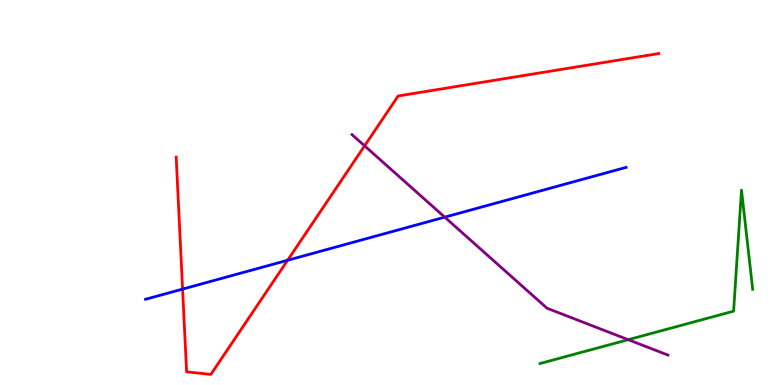[{'lines': ['blue', 'red'], 'intersections': [{'x': 2.36, 'y': 2.49}, {'x': 3.71, 'y': 3.24}]}, {'lines': ['green', 'red'], 'intersections': []}, {'lines': ['purple', 'red'], 'intersections': [{'x': 4.7, 'y': 6.21}]}, {'lines': ['blue', 'green'], 'intersections': []}, {'lines': ['blue', 'purple'], 'intersections': [{'x': 5.74, 'y': 4.36}]}, {'lines': ['green', 'purple'], 'intersections': [{'x': 8.11, 'y': 1.18}]}]